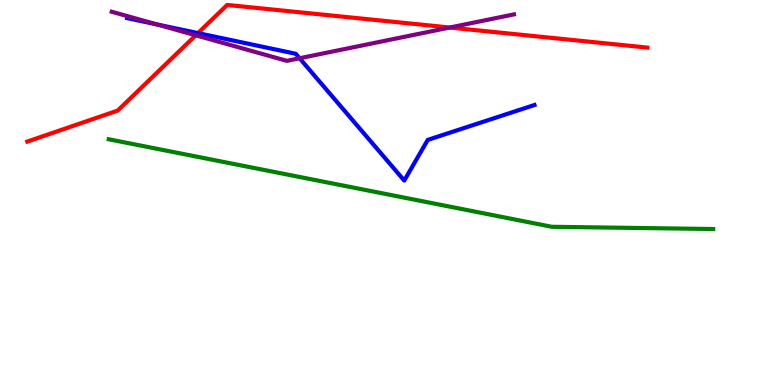[{'lines': ['blue', 'red'], 'intersections': [{'x': 2.55, 'y': 9.14}]}, {'lines': ['green', 'red'], 'intersections': []}, {'lines': ['purple', 'red'], 'intersections': [{'x': 2.53, 'y': 9.08}, {'x': 5.8, 'y': 9.29}]}, {'lines': ['blue', 'green'], 'intersections': []}, {'lines': ['blue', 'purple'], 'intersections': [{'x': 2.03, 'y': 9.36}, {'x': 3.87, 'y': 8.49}]}, {'lines': ['green', 'purple'], 'intersections': []}]